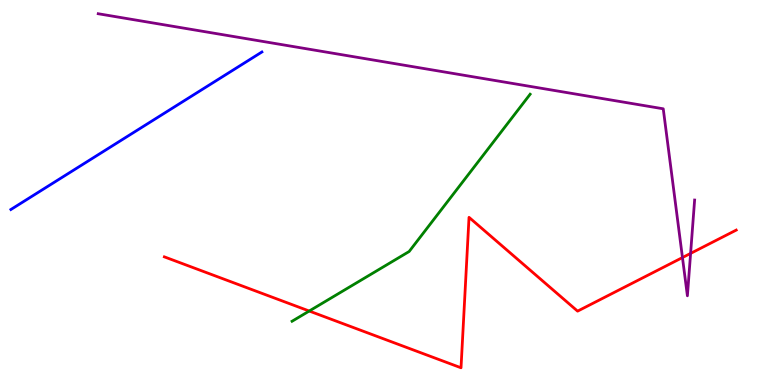[{'lines': ['blue', 'red'], 'intersections': []}, {'lines': ['green', 'red'], 'intersections': [{'x': 3.99, 'y': 1.92}]}, {'lines': ['purple', 'red'], 'intersections': [{'x': 8.81, 'y': 3.31}, {'x': 8.91, 'y': 3.42}]}, {'lines': ['blue', 'green'], 'intersections': []}, {'lines': ['blue', 'purple'], 'intersections': []}, {'lines': ['green', 'purple'], 'intersections': []}]